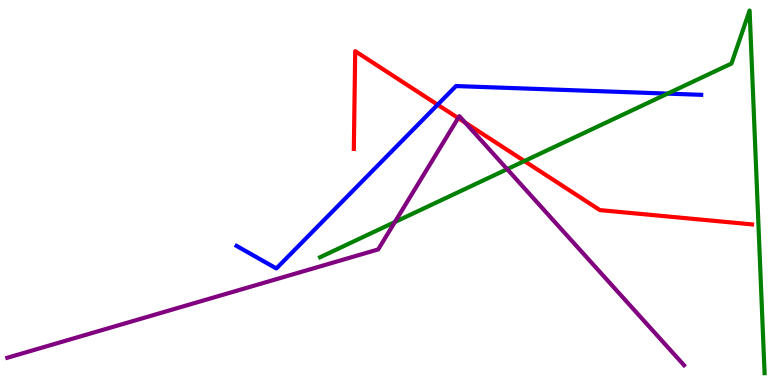[{'lines': ['blue', 'red'], 'intersections': [{'x': 5.65, 'y': 7.28}]}, {'lines': ['green', 'red'], 'intersections': [{'x': 6.77, 'y': 5.82}]}, {'lines': ['purple', 'red'], 'intersections': [{'x': 5.91, 'y': 6.93}, {'x': 6.0, 'y': 6.82}]}, {'lines': ['blue', 'green'], 'intersections': [{'x': 8.61, 'y': 7.57}]}, {'lines': ['blue', 'purple'], 'intersections': []}, {'lines': ['green', 'purple'], 'intersections': [{'x': 5.1, 'y': 4.23}, {'x': 6.54, 'y': 5.61}]}]